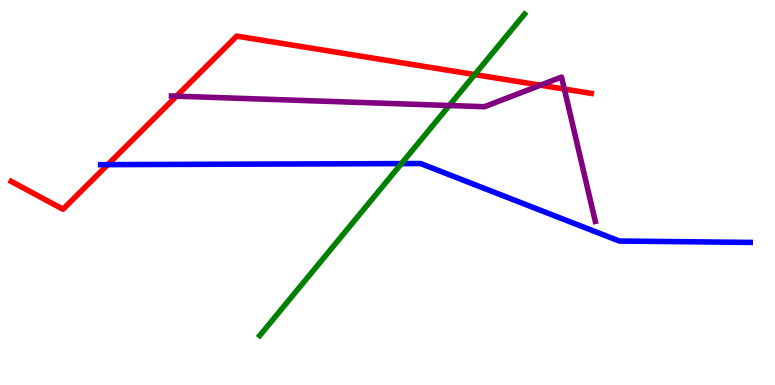[{'lines': ['blue', 'red'], 'intersections': [{'x': 1.39, 'y': 5.72}]}, {'lines': ['green', 'red'], 'intersections': [{'x': 6.13, 'y': 8.06}]}, {'lines': ['purple', 'red'], 'intersections': [{'x': 2.28, 'y': 7.5}, {'x': 6.97, 'y': 7.79}, {'x': 7.28, 'y': 7.69}]}, {'lines': ['blue', 'green'], 'intersections': [{'x': 5.18, 'y': 5.75}]}, {'lines': ['blue', 'purple'], 'intersections': []}, {'lines': ['green', 'purple'], 'intersections': [{'x': 5.8, 'y': 7.26}]}]